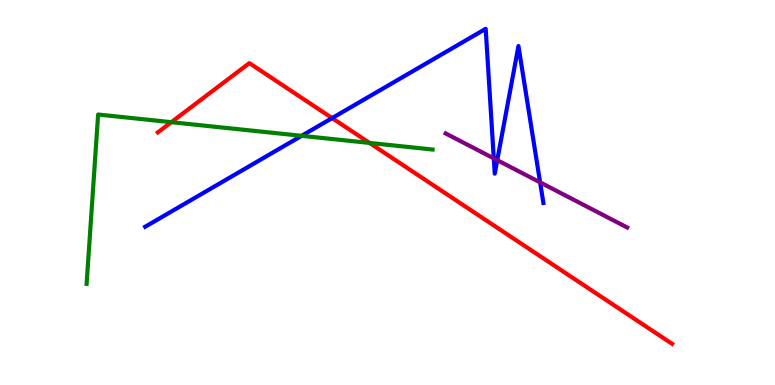[{'lines': ['blue', 'red'], 'intersections': [{'x': 4.29, 'y': 6.93}]}, {'lines': ['green', 'red'], 'intersections': [{'x': 2.21, 'y': 6.83}, {'x': 4.77, 'y': 6.29}]}, {'lines': ['purple', 'red'], 'intersections': []}, {'lines': ['blue', 'green'], 'intersections': [{'x': 3.89, 'y': 6.47}]}, {'lines': ['blue', 'purple'], 'intersections': [{'x': 6.37, 'y': 5.89}, {'x': 6.42, 'y': 5.84}, {'x': 6.97, 'y': 5.26}]}, {'lines': ['green', 'purple'], 'intersections': []}]